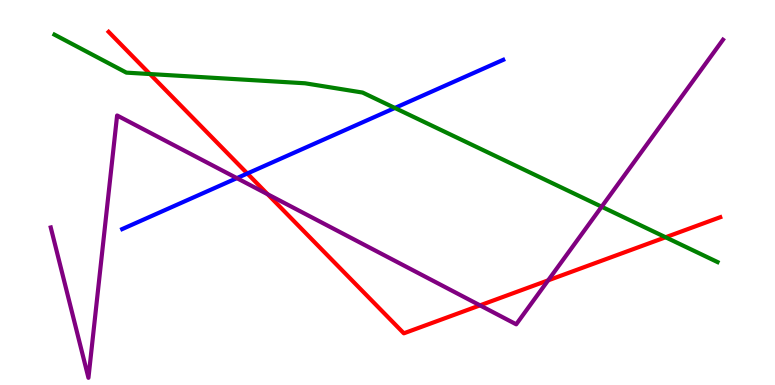[{'lines': ['blue', 'red'], 'intersections': [{'x': 3.19, 'y': 5.49}]}, {'lines': ['green', 'red'], 'intersections': [{'x': 1.93, 'y': 8.08}, {'x': 8.59, 'y': 3.84}]}, {'lines': ['purple', 'red'], 'intersections': [{'x': 3.45, 'y': 4.95}, {'x': 6.19, 'y': 2.07}, {'x': 7.07, 'y': 2.72}]}, {'lines': ['blue', 'green'], 'intersections': [{'x': 5.09, 'y': 7.2}]}, {'lines': ['blue', 'purple'], 'intersections': [{'x': 3.06, 'y': 5.37}]}, {'lines': ['green', 'purple'], 'intersections': [{'x': 7.76, 'y': 4.63}]}]